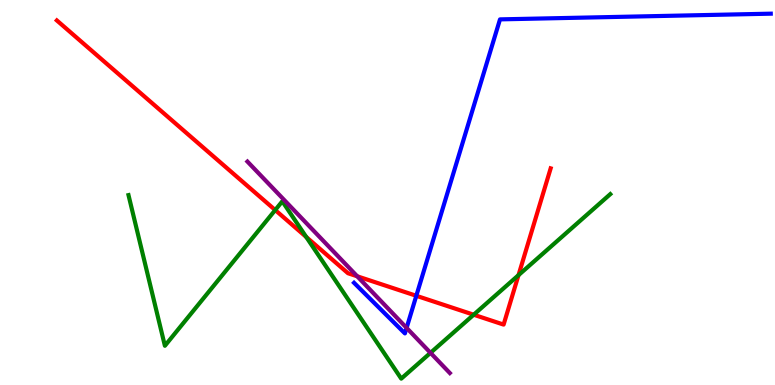[{'lines': ['blue', 'red'], 'intersections': [{'x': 5.37, 'y': 2.32}]}, {'lines': ['green', 'red'], 'intersections': [{'x': 3.55, 'y': 4.54}, {'x': 3.95, 'y': 3.84}, {'x': 6.11, 'y': 1.83}, {'x': 6.69, 'y': 2.85}]}, {'lines': ['purple', 'red'], 'intersections': [{'x': 4.61, 'y': 2.82}]}, {'lines': ['blue', 'green'], 'intersections': []}, {'lines': ['blue', 'purple'], 'intersections': [{'x': 5.25, 'y': 1.48}]}, {'lines': ['green', 'purple'], 'intersections': [{'x': 5.55, 'y': 0.835}]}]